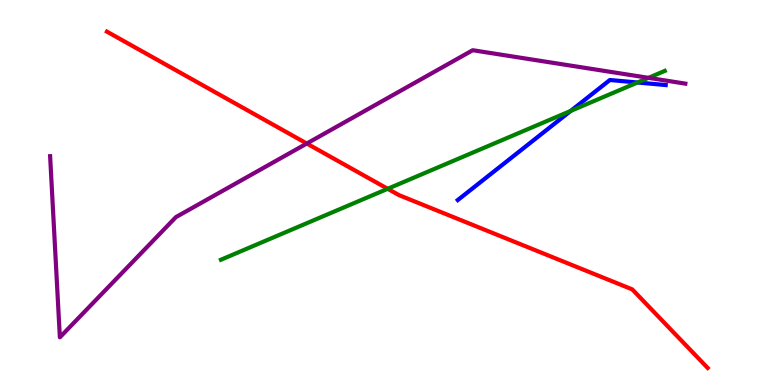[{'lines': ['blue', 'red'], 'intersections': []}, {'lines': ['green', 'red'], 'intersections': [{'x': 5.0, 'y': 5.1}]}, {'lines': ['purple', 'red'], 'intersections': [{'x': 3.96, 'y': 6.27}]}, {'lines': ['blue', 'green'], 'intersections': [{'x': 7.36, 'y': 7.12}, {'x': 8.23, 'y': 7.86}]}, {'lines': ['blue', 'purple'], 'intersections': []}, {'lines': ['green', 'purple'], 'intersections': [{'x': 8.37, 'y': 7.98}]}]